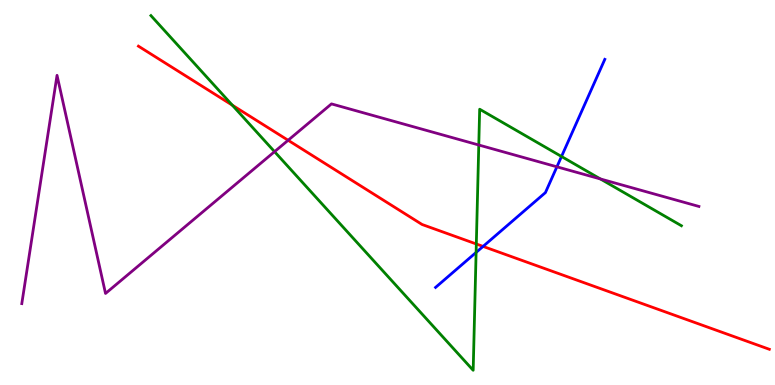[{'lines': ['blue', 'red'], 'intersections': [{'x': 6.23, 'y': 3.6}]}, {'lines': ['green', 'red'], 'intersections': [{'x': 3.0, 'y': 7.27}, {'x': 6.15, 'y': 3.66}]}, {'lines': ['purple', 'red'], 'intersections': [{'x': 3.72, 'y': 6.36}]}, {'lines': ['blue', 'green'], 'intersections': [{'x': 6.14, 'y': 3.44}, {'x': 7.25, 'y': 5.94}]}, {'lines': ['blue', 'purple'], 'intersections': [{'x': 7.19, 'y': 5.67}]}, {'lines': ['green', 'purple'], 'intersections': [{'x': 3.54, 'y': 6.06}, {'x': 6.18, 'y': 6.23}, {'x': 7.75, 'y': 5.35}]}]